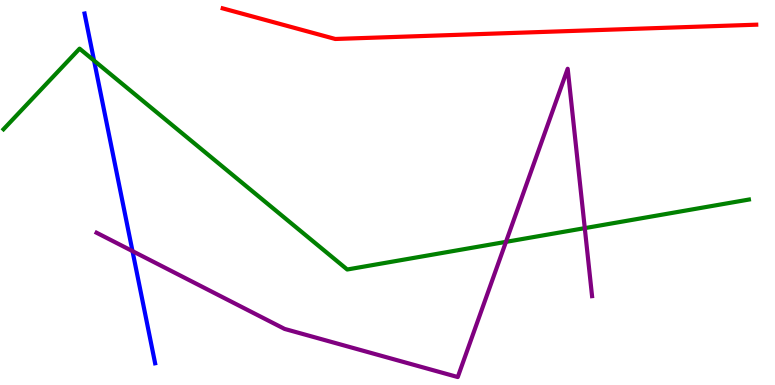[{'lines': ['blue', 'red'], 'intersections': []}, {'lines': ['green', 'red'], 'intersections': []}, {'lines': ['purple', 'red'], 'intersections': []}, {'lines': ['blue', 'green'], 'intersections': [{'x': 1.21, 'y': 8.43}]}, {'lines': ['blue', 'purple'], 'intersections': [{'x': 1.71, 'y': 3.48}]}, {'lines': ['green', 'purple'], 'intersections': [{'x': 6.53, 'y': 3.72}, {'x': 7.55, 'y': 4.07}]}]